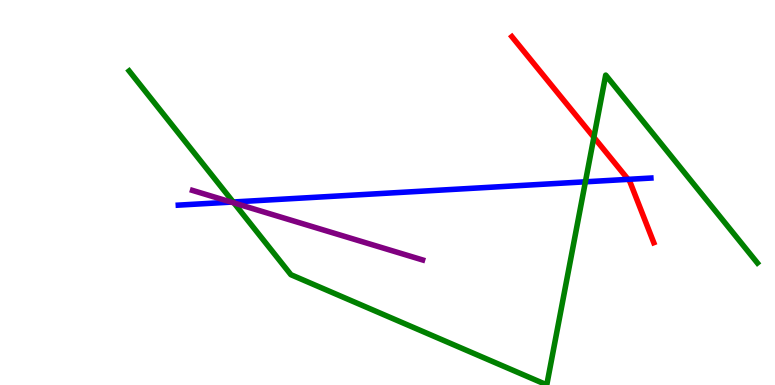[{'lines': ['blue', 'red'], 'intersections': [{'x': 8.1, 'y': 5.34}]}, {'lines': ['green', 'red'], 'intersections': [{'x': 7.66, 'y': 6.43}]}, {'lines': ['purple', 'red'], 'intersections': []}, {'lines': ['blue', 'green'], 'intersections': [{'x': 3.01, 'y': 4.75}, {'x': 7.55, 'y': 5.28}]}, {'lines': ['blue', 'purple'], 'intersections': [{'x': 2.98, 'y': 4.75}]}, {'lines': ['green', 'purple'], 'intersections': [{'x': 3.02, 'y': 4.73}]}]